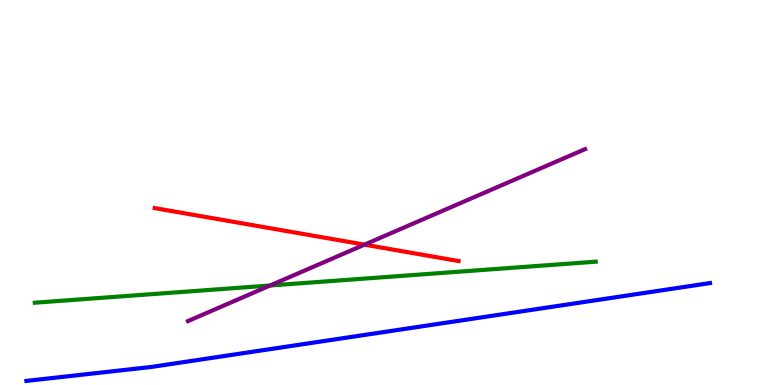[{'lines': ['blue', 'red'], 'intersections': []}, {'lines': ['green', 'red'], 'intersections': []}, {'lines': ['purple', 'red'], 'intersections': [{'x': 4.7, 'y': 3.65}]}, {'lines': ['blue', 'green'], 'intersections': []}, {'lines': ['blue', 'purple'], 'intersections': []}, {'lines': ['green', 'purple'], 'intersections': [{'x': 3.49, 'y': 2.58}]}]